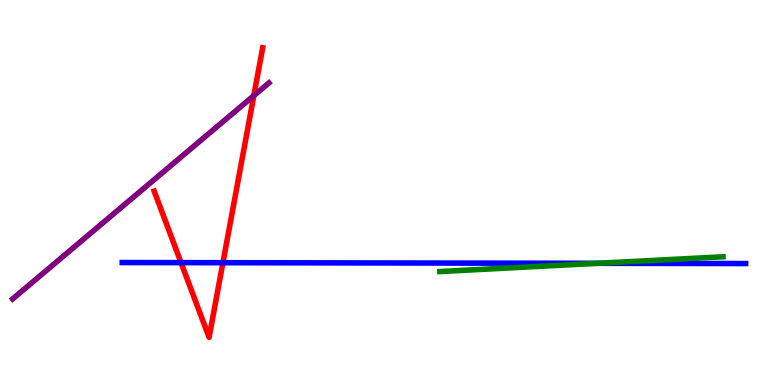[{'lines': ['blue', 'red'], 'intersections': [{'x': 2.34, 'y': 3.18}, {'x': 2.88, 'y': 3.18}]}, {'lines': ['green', 'red'], 'intersections': []}, {'lines': ['purple', 'red'], 'intersections': [{'x': 3.28, 'y': 7.52}]}, {'lines': ['blue', 'green'], 'intersections': [{'x': 7.71, 'y': 3.16}]}, {'lines': ['blue', 'purple'], 'intersections': []}, {'lines': ['green', 'purple'], 'intersections': []}]